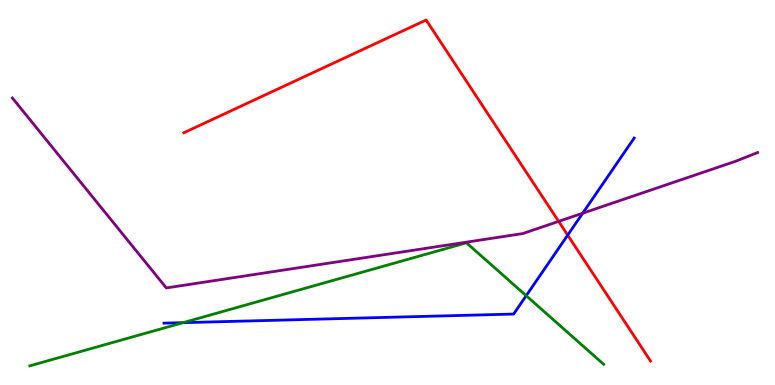[{'lines': ['blue', 'red'], 'intersections': [{'x': 7.33, 'y': 3.89}]}, {'lines': ['green', 'red'], 'intersections': []}, {'lines': ['purple', 'red'], 'intersections': [{'x': 7.21, 'y': 4.25}]}, {'lines': ['blue', 'green'], 'intersections': [{'x': 2.36, 'y': 1.62}, {'x': 6.79, 'y': 2.32}]}, {'lines': ['blue', 'purple'], 'intersections': [{'x': 7.52, 'y': 4.46}]}, {'lines': ['green', 'purple'], 'intersections': []}]